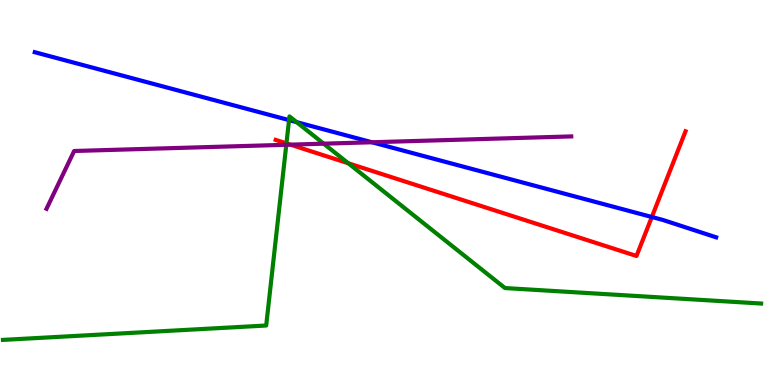[{'lines': ['blue', 'red'], 'intersections': [{'x': 8.41, 'y': 4.36}]}, {'lines': ['green', 'red'], 'intersections': [{'x': 3.7, 'y': 6.28}, {'x': 4.49, 'y': 5.76}]}, {'lines': ['purple', 'red'], 'intersections': [{'x': 3.75, 'y': 6.24}]}, {'lines': ['blue', 'green'], 'intersections': [{'x': 3.73, 'y': 6.88}, {'x': 3.83, 'y': 6.83}]}, {'lines': ['blue', 'purple'], 'intersections': [{'x': 4.8, 'y': 6.3}]}, {'lines': ['green', 'purple'], 'intersections': [{'x': 3.69, 'y': 6.24}, {'x': 4.18, 'y': 6.27}]}]